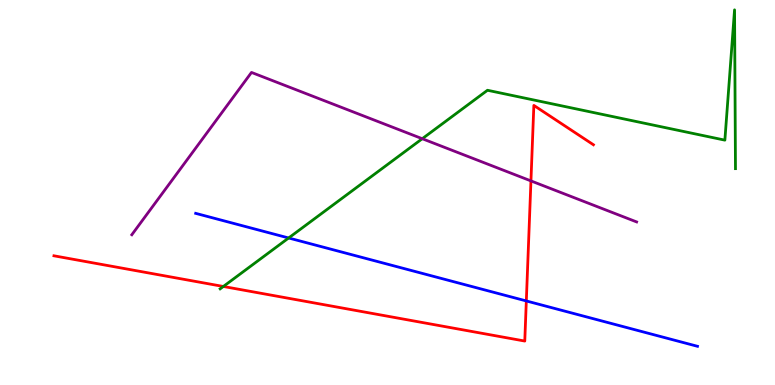[{'lines': ['blue', 'red'], 'intersections': [{'x': 6.79, 'y': 2.18}]}, {'lines': ['green', 'red'], 'intersections': [{'x': 2.88, 'y': 2.56}]}, {'lines': ['purple', 'red'], 'intersections': [{'x': 6.85, 'y': 5.3}]}, {'lines': ['blue', 'green'], 'intersections': [{'x': 3.72, 'y': 3.82}]}, {'lines': ['blue', 'purple'], 'intersections': []}, {'lines': ['green', 'purple'], 'intersections': [{'x': 5.45, 'y': 6.4}]}]